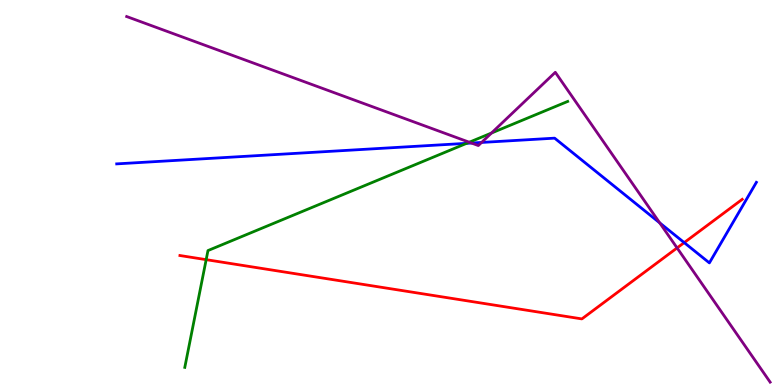[{'lines': ['blue', 'red'], 'intersections': [{'x': 8.83, 'y': 3.7}]}, {'lines': ['green', 'red'], 'intersections': [{'x': 2.66, 'y': 3.26}]}, {'lines': ['purple', 'red'], 'intersections': [{'x': 8.74, 'y': 3.56}]}, {'lines': ['blue', 'green'], 'intersections': [{'x': 6.02, 'y': 6.28}]}, {'lines': ['blue', 'purple'], 'intersections': [{'x': 6.08, 'y': 6.28}, {'x': 6.21, 'y': 6.3}, {'x': 8.51, 'y': 4.21}]}, {'lines': ['green', 'purple'], 'intersections': [{'x': 6.06, 'y': 6.31}, {'x': 6.34, 'y': 6.54}]}]